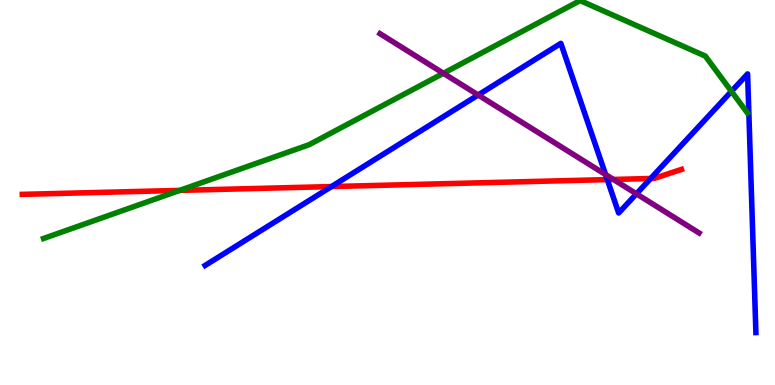[{'lines': ['blue', 'red'], 'intersections': [{'x': 4.28, 'y': 5.15}, {'x': 7.84, 'y': 5.34}, {'x': 8.4, 'y': 5.36}]}, {'lines': ['green', 'red'], 'intersections': [{'x': 2.32, 'y': 5.05}]}, {'lines': ['purple', 'red'], 'intersections': [{'x': 7.91, 'y': 5.34}]}, {'lines': ['blue', 'green'], 'intersections': [{'x': 9.44, 'y': 7.63}]}, {'lines': ['blue', 'purple'], 'intersections': [{'x': 6.17, 'y': 7.53}, {'x': 7.81, 'y': 5.47}, {'x': 8.21, 'y': 4.97}]}, {'lines': ['green', 'purple'], 'intersections': [{'x': 5.72, 'y': 8.1}]}]